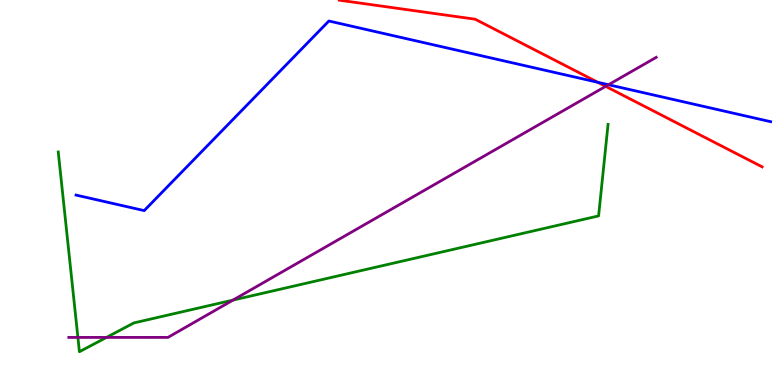[{'lines': ['blue', 'red'], 'intersections': [{'x': 7.71, 'y': 7.86}]}, {'lines': ['green', 'red'], 'intersections': []}, {'lines': ['purple', 'red'], 'intersections': [{'x': 7.81, 'y': 7.76}]}, {'lines': ['blue', 'green'], 'intersections': []}, {'lines': ['blue', 'purple'], 'intersections': [{'x': 7.85, 'y': 7.8}]}, {'lines': ['green', 'purple'], 'intersections': [{'x': 1.01, 'y': 1.24}, {'x': 1.37, 'y': 1.24}, {'x': 3.01, 'y': 2.21}]}]